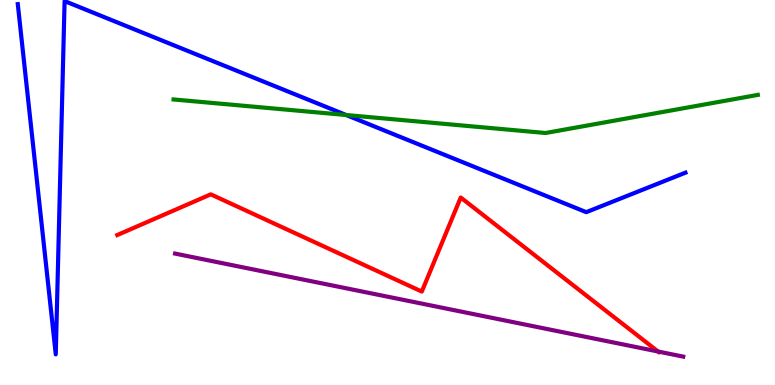[{'lines': ['blue', 'red'], 'intersections': []}, {'lines': ['green', 'red'], 'intersections': []}, {'lines': ['purple', 'red'], 'intersections': [{'x': 8.49, 'y': 0.87}]}, {'lines': ['blue', 'green'], 'intersections': [{'x': 4.47, 'y': 7.01}]}, {'lines': ['blue', 'purple'], 'intersections': []}, {'lines': ['green', 'purple'], 'intersections': []}]